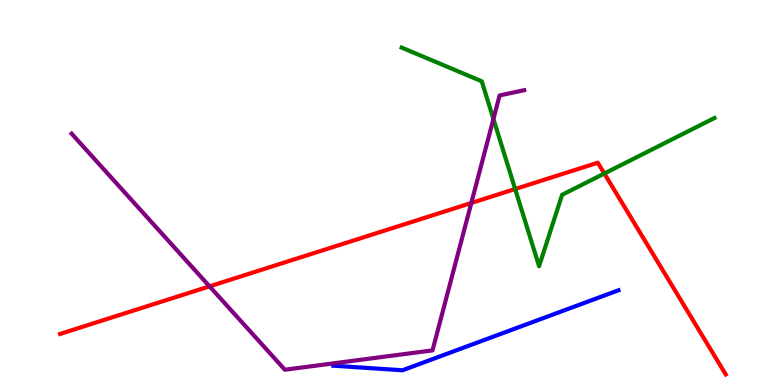[{'lines': ['blue', 'red'], 'intersections': []}, {'lines': ['green', 'red'], 'intersections': [{'x': 6.65, 'y': 5.09}, {'x': 7.8, 'y': 5.49}]}, {'lines': ['purple', 'red'], 'intersections': [{'x': 2.7, 'y': 2.56}, {'x': 6.08, 'y': 4.73}]}, {'lines': ['blue', 'green'], 'intersections': []}, {'lines': ['blue', 'purple'], 'intersections': []}, {'lines': ['green', 'purple'], 'intersections': [{'x': 6.37, 'y': 6.91}]}]